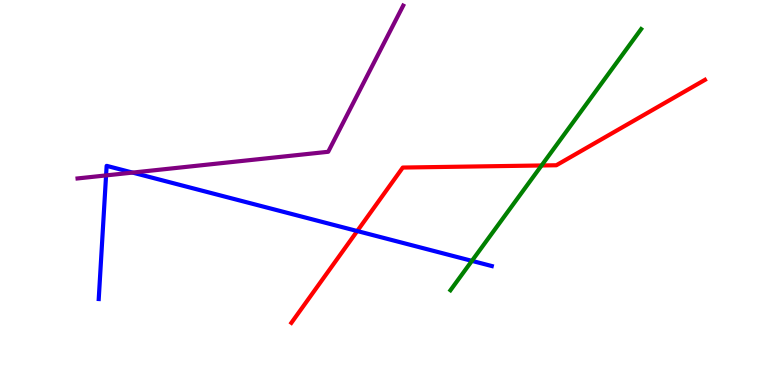[{'lines': ['blue', 'red'], 'intersections': [{'x': 4.61, 'y': 4.0}]}, {'lines': ['green', 'red'], 'intersections': [{'x': 6.99, 'y': 5.7}]}, {'lines': ['purple', 'red'], 'intersections': []}, {'lines': ['blue', 'green'], 'intersections': [{'x': 6.09, 'y': 3.22}]}, {'lines': ['blue', 'purple'], 'intersections': [{'x': 1.37, 'y': 5.44}, {'x': 1.71, 'y': 5.52}]}, {'lines': ['green', 'purple'], 'intersections': []}]